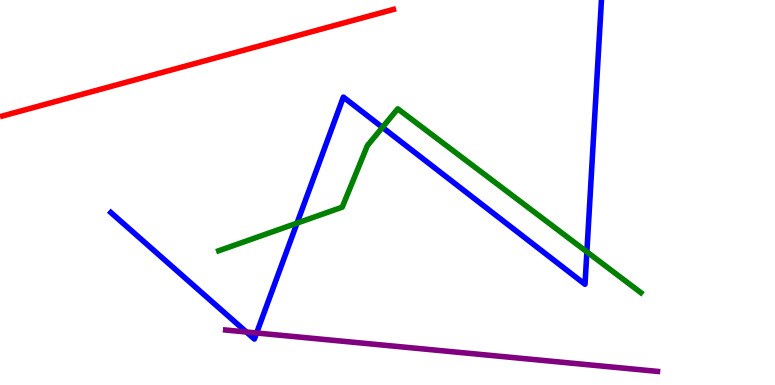[{'lines': ['blue', 'red'], 'intersections': []}, {'lines': ['green', 'red'], 'intersections': []}, {'lines': ['purple', 'red'], 'intersections': []}, {'lines': ['blue', 'green'], 'intersections': [{'x': 3.83, 'y': 4.2}, {'x': 4.93, 'y': 6.69}, {'x': 7.57, 'y': 3.46}]}, {'lines': ['blue', 'purple'], 'intersections': [{'x': 3.18, 'y': 1.38}, {'x': 3.31, 'y': 1.35}]}, {'lines': ['green', 'purple'], 'intersections': []}]